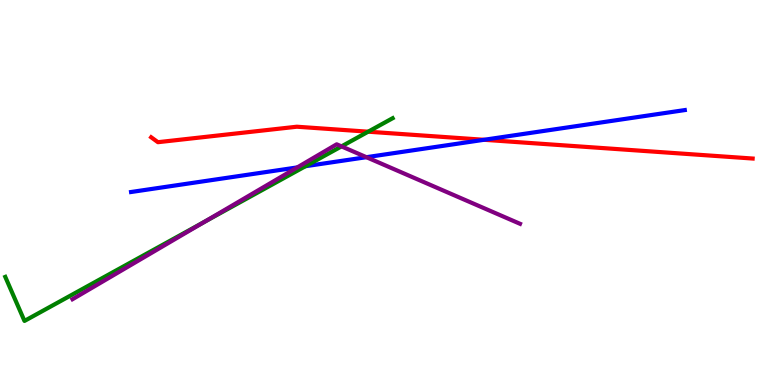[{'lines': ['blue', 'red'], 'intersections': [{'x': 6.25, 'y': 6.37}]}, {'lines': ['green', 'red'], 'intersections': [{'x': 4.75, 'y': 6.58}]}, {'lines': ['purple', 'red'], 'intersections': []}, {'lines': ['blue', 'green'], 'intersections': [{'x': 3.94, 'y': 5.68}]}, {'lines': ['blue', 'purple'], 'intersections': [{'x': 3.84, 'y': 5.65}, {'x': 4.73, 'y': 5.92}]}, {'lines': ['green', 'purple'], 'intersections': [{'x': 2.64, 'y': 4.24}, {'x': 4.41, 'y': 6.2}]}]